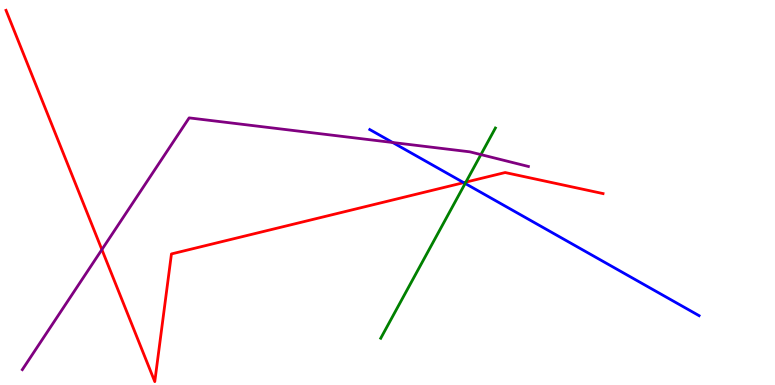[{'lines': ['blue', 'red'], 'intersections': [{'x': 5.98, 'y': 5.26}]}, {'lines': ['green', 'red'], 'intersections': [{'x': 6.01, 'y': 5.27}]}, {'lines': ['purple', 'red'], 'intersections': [{'x': 1.31, 'y': 3.52}]}, {'lines': ['blue', 'green'], 'intersections': [{'x': 6.0, 'y': 5.23}]}, {'lines': ['blue', 'purple'], 'intersections': [{'x': 5.07, 'y': 6.3}]}, {'lines': ['green', 'purple'], 'intersections': [{'x': 6.21, 'y': 5.98}]}]